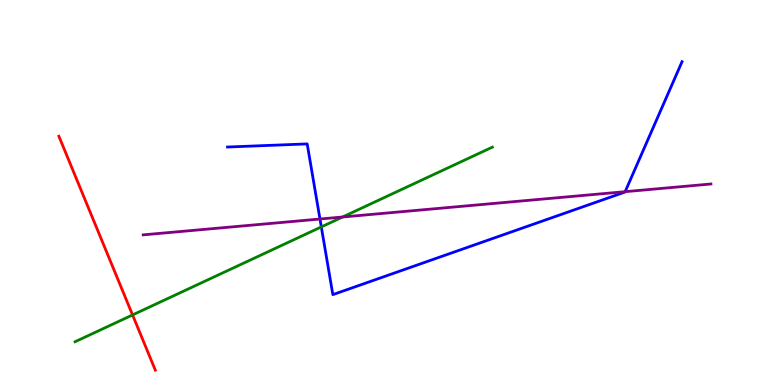[{'lines': ['blue', 'red'], 'intersections': []}, {'lines': ['green', 'red'], 'intersections': [{'x': 1.71, 'y': 1.82}]}, {'lines': ['purple', 'red'], 'intersections': []}, {'lines': ['blue', 'green'], 'intersections': [{'x': 4.15, 'y': 4.11}]}, {'lines': ['blue', 'purple'], 'intersections': [{'x': 4.13, 'y': 4.31}, {'x': 8.07, 'y': 5.02}]}, {'lines': ['green', 'purple'], 'intersections': [{'x': 4.42, 'y': 4.36}]}]